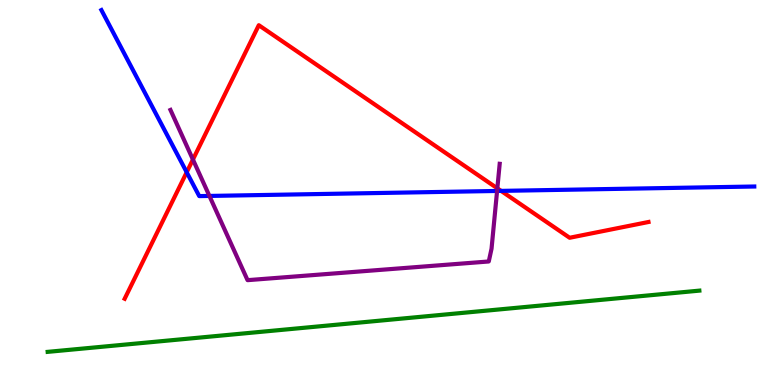[{'lines': ['blue', 'red'], 'intersections': [{'x': 2.41, 'y': 5.53}, {'x': 6.47, 'y': 5.04}]}, {'lines': ['green', 'red'], 'intersections': []}, {'lines': ['purple', 'red'], 'intersections': [{'x': 2.49, 'y': 5.86}, {'x': 6.42, 'y': 5.11}]}, {'lines': ['blue', 'green'], 'intersections': []}, {'lines': ['blue', 'purple'], 'intersections': [{'x': 2.7, 'y': 4.91}, {'x': 6.41, 'y': 5.04}]}, {'lines': ['green', 'purple'], 'intersections': []}]